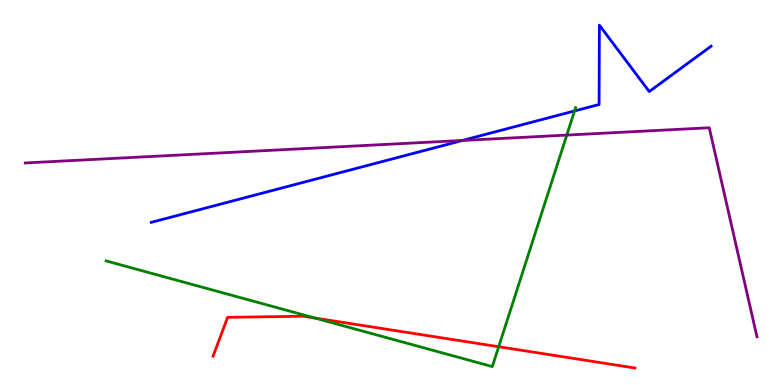[{'lines': ['blue', 'red'], 'intersections': []}, {'lines': ['green', 'red'], 'intersections': [{'x': 4.06, 'y': 1.74}, {'x': 6.43, 'y': 0.994}]}, {'lines': ['purple', 'red'], 'intersections': []}, {'lines': ['blue', 'green'], 'intersections': [{'x': 7.41, 'y': 7.12}]}, {'lines': ['blue', 'purple'], 'intersections': [{'x': 5.97, 'y': 6.35}]}, {'lines': ['green', 'purple'], 'intersections': [{'x': 7.31, 'y': 6.49}]}]